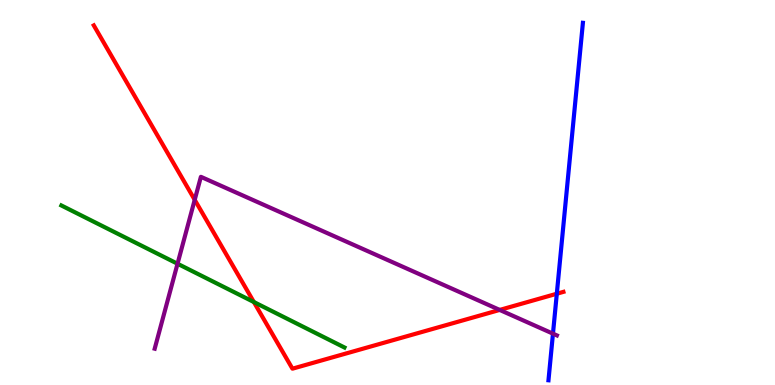[{'lines': ['blue', 'red'], 'intersections': [{'x': 7.18, 'y': 2.37}]}, {'lines': ['green', 'red'], 'intersections': [{'x': 3.28, 'y': 2.16}]}, {'lines': ['purple', 'red'], 'intersections': [{'x': 2.51, 'y': 4.81}, {'x': 6.45, 'y': 1.95}]}, {'lines': ['blue', 'green'], 'intersections': []}, {'lines': ['blue', 'purple'], 'intersections': [{'x': 7.14, 'y': 1.33}]}, {'lines': ['green', 'purple'], 'intersections': [{'x': 2.29, 'y': 3.15}]}]